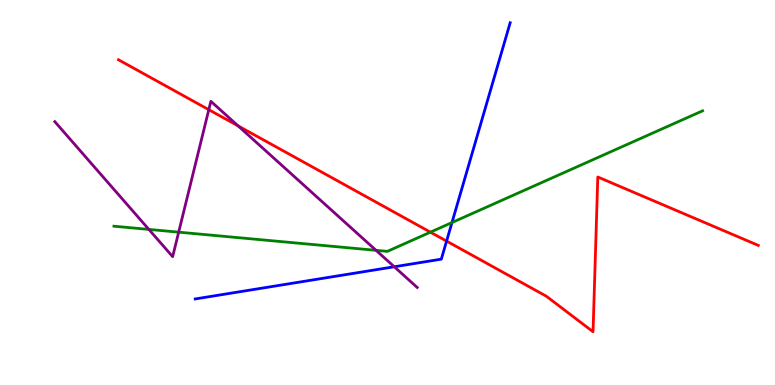[{'lines': ['blue', 'red'], 'intersections': [{'x': 5.76, 'y': 3.74}]}, {'lines': ['green', 'red'], 'intersections': [{'x': 5.55, 'y': 3.97}]}, {'lines': ['purple', 'red'], 'intersections': [{'x': 2.69, 'y': 7.15}, {'x': 3.07, 'y': 6.73}]}, {'lines': ['blue', 'green'], 'intersections': [{'x': 5.83, 'y': 4.22}]}, {'lines': ['blue', 'purple'], 'intersections': [{'x': 5.09, 'y': 3.07}]}, {'lines': ['green', 'purple'], 'intersections': [{'x': 1.92, 'y': 4.04}, {'x': 2.31, 'y': 3.97}, {'x': 4.85, 'y': 3.5}]}]